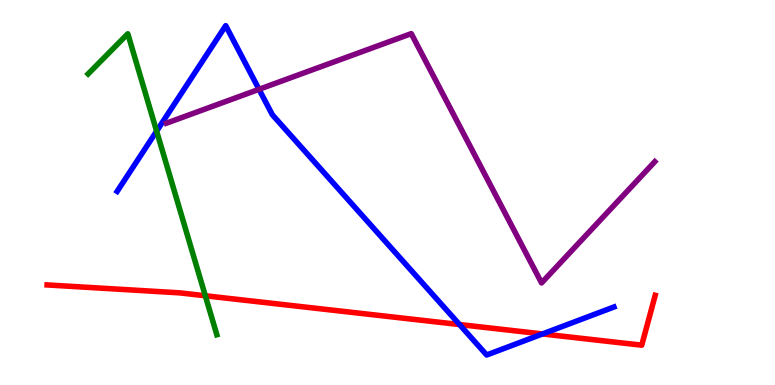[{'lines': ['blue', 'red'], 'intersections': [{'x': 5.93, 'y': 1.57}, {'x': 7.0, 'y': 1.33}]}, {'lines': ['green', 'red'], 'intersections': [{'x': 2.65, 'y': 2.32}]}, {'lines': ['purple', 'red'], 'intersections': []}, {'lines': ['blue', 'green'], 'intersections': [{'x': 2.02, 'y': 6.59}]}, {'lines': ['blue', 'purple'], 'intersections': [{'x': 3.34, 'y': 7.68}]}, {'lines': ['green', 'purple'], 'intersections': []}]